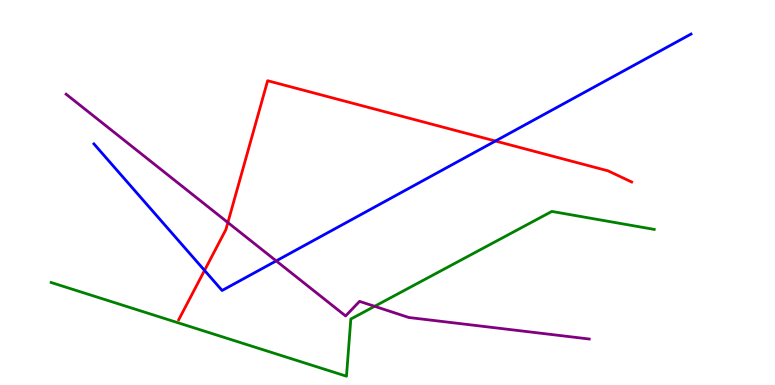[{'lines': ['blue', 'red'], 'intersections': [{'x': 2.64, 'y': 2.98}, {'x': 6.39, 'y': 6.34}]}, {'lines': ['green', 'red'], 'intersections': []}, {'lines': ['purple', 'red'], 'intersections': [{'x': 2.94, 'y': 4.22}]}, {'lines': ['blue', 'green'], 'intersections': []}, {'lines': ['blue', 'purple'], 'intersections': [{'x': 3.56, 'y': 3.22}]}, {'lines': ['green', 'purple'], 'intersections': [{'x': 4.83, 'y': 2.04}]}]